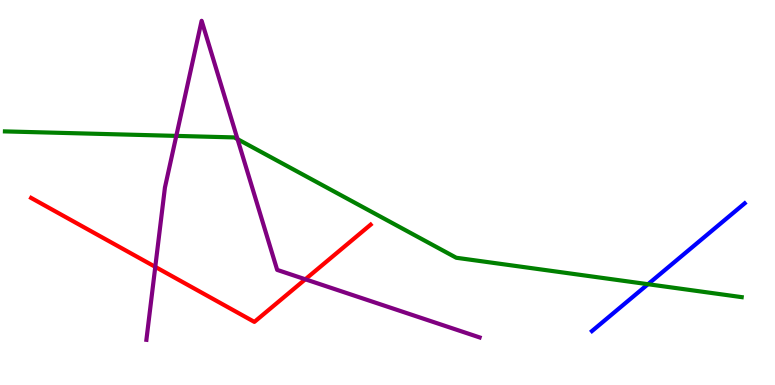[{'lines': ['blue', 'red'], 'intersections': []}, {'lines': ['green', 'red'], 'intersections': []}, {'lines': ['purple', 'red'], 'intersections': [{'x': 2.0, 'y': 3.07}, {'x': 3.94, 'y': 2.75}]}, {'lines': ['blue', 'green'], 'intersections': [{'x': 8.36, 'y': 2.62}]}, {'lines': ['blue', 'purple'], 'intersections': []}, {'lines': ['green', 'purple'], 'intersections': [{'x': 2.27, 'y': 6.47}, {'x': 3.06, 'y': 6.39}]}]